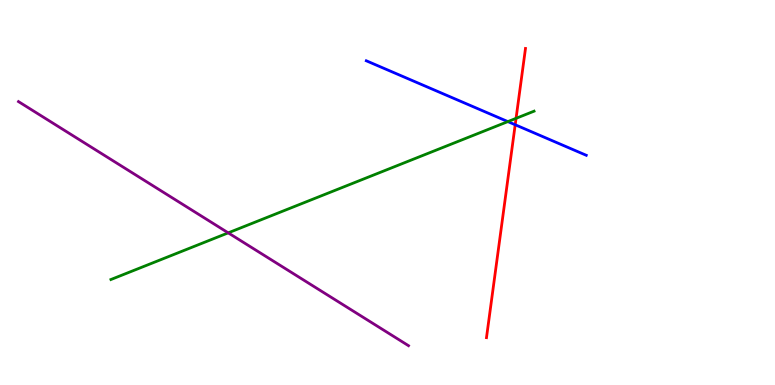[{'lines': ['blue', 'red'], 'intersections': [{'x': 6.65, 'y': 6.76}]}, {'lines': ['green', 'red'], 'intersections': [{'x': 6.66, 'y': 6.93}]}, {'lines': ['purple', 'red'], 'intersections': []}, {'lines': ['blue', 'green'], 'intersections': [{'x': 6.55, 'y': 6.84}]}, {'lines': ['blue', 'purple'], 'intersections': []}, {'lines': ['green', 'purple'], 'intersections': [{'x': 2.94, 'y': 3.95}]}]